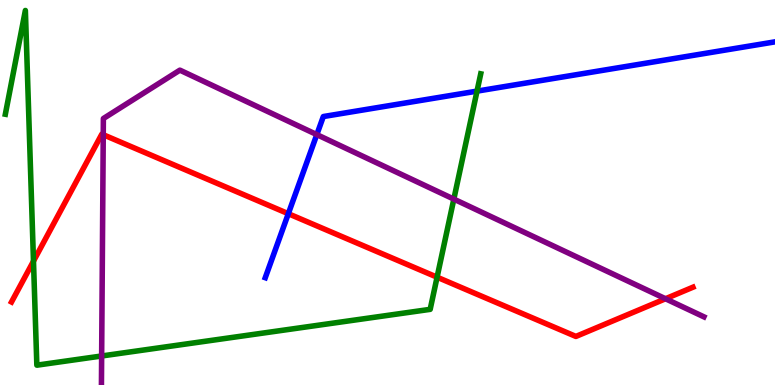[{'lines': ['blue', 'red'], 'intersections': [{'x': 3.72, 'y': 4.45}]}, {'lines': ['green', 'red'], 'intersections': [{'x': 0.432, 'y': 3.22}, {'x': 5.64, 'y': 2.8}]}, {'lines': ['purple', 'red'], 'intersections': [{'x': 1.33, 'y': 6.5}, {'x': 8.59, 'y': 2.24}]}, {'lines': ['blue', 'green'], 'intersections': [{'x': 6.16, 'y': 7.63}]}, {'lines': ['blue', 'purple'], 'intersections': [{'x': 4.09, 'y': 6.5}]}, {'lines': ['green', 'purple'], 'intersections': [{'x': 1.31, 'y': 0.754}, {'x': 5.86, 'y': 4.83}]}]